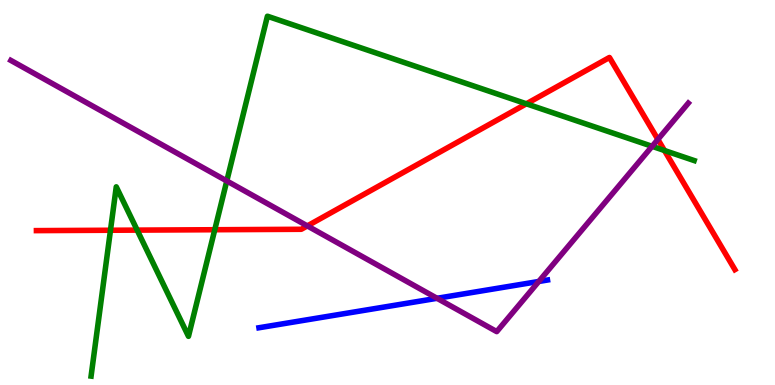[{'lines': ['blue', 'red'], 'intersections': []}, {'lines': ['green', 'red'], 'intersections': [{'x': 1.43, 'y': 4.02}, {'x': 1.77, 'y': 4.02}, {'x': 2.77, 'y': 4.03}, {'x': 6.79, 'y': 7.3}, {'x': 8.57, 'y': 6.09}]}, {'lines': ['purple', 'red'], 'intersections': [{'x': 3.97, 'y': 4.13}, {'x': 8.49, 'y': 6.38}]}, {'lines': ['blue', 'green'], 'intersections': []}, {'lines': ['blue', 'purple'], 'intersections': [{'x': 5.64, 'y': 2.25}, {'x': 6.95, 'y': 2.69}]}, {'lines': ['green', 'purple'], 'intersections': [{'x': 2.93, 'y': 5.3}, {'x': 8.41, 'y': 6.2}]}]